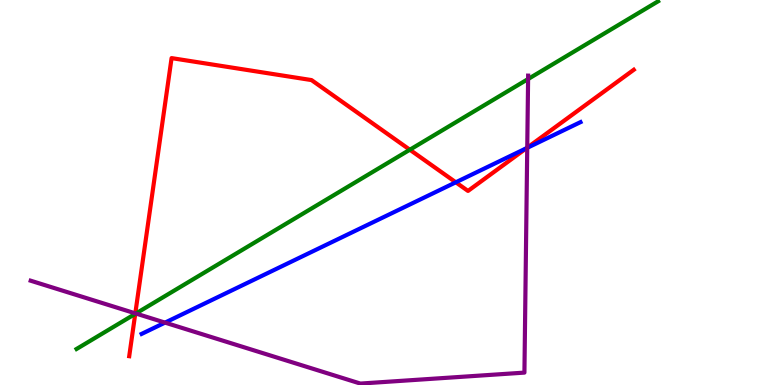[{'lines': ['blue', 'red'], 'intersections': [{'x': 5.88, 'y': 5.26}, {'x': 6.79, 'y': 6.15}]}, {'lines': ['green', 'red'], 'intersections': [{'x': 1.74, 'y': 1.85}, {'x': 5.29, 'y': 6.11}]}, {'lines': ['purple', 'red'], 'intersections': [{'x': 1.75, 'y': 1.86}, {'x': 6.8, 'y': 6.17}]}, {'lines': ['blue', 'green'], 'intersections': []}, {'lines': ['blue', 'purple'], 'intersections': [{'x': 2.13, 'y': 1.62}, {'x': 6.8, 'y': 6.16}]}, {'lines': ['green', 'purple'], 'intersections': [{'x': 1.75, 'y': 1.86}, {'x': 6.81, 'y': 7.95}]}]